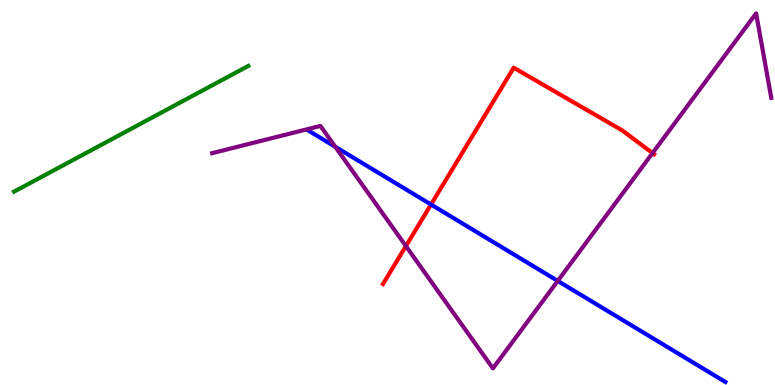[{'lines': ['blue', 'red'], 'intersections': [{'x': 5.56, 'y': 4.69}]}, {'lines': ['green', 'red'], 'intersections': []}, {'lines': ['purple', 'red'], 'intersections': [{'x': 5.24, 'y': 3.61}, {'x': 8.42, 'y': 6.02}]}, {'lines': ['blue', 'green'], 'intersections': []}, {'lines': ['blue', 'purple'], 'intersections': [{'x': 4.33, 'y': 6.19}, {'x': 7.2, 'y': 2.7}]}, {'lines': ['green', 'purple'], 'intersections': []}]